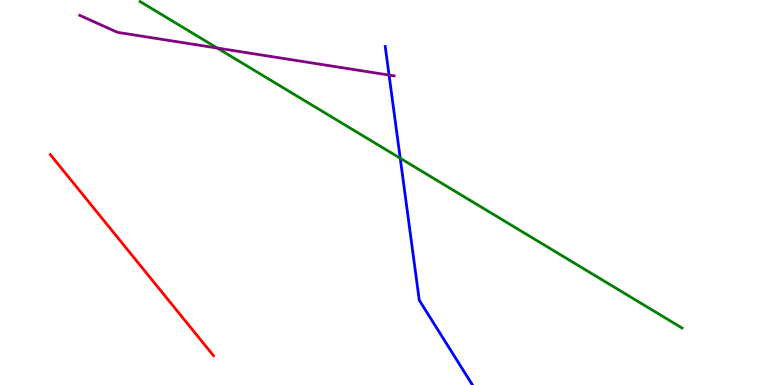[{'lines': ['blue', 'red'], 'intersections': []}, {'lines': ['green', 'red'], 'intersections': []}, {'lines': ['purple', 'red'], 'intersections': []}, {'lines': ['blue', 'green'], 'intersections': [{'x': 5.16, 'y': 5.89}]}, {'lines': ['blue', 'purple'], 'intersections': [{'x': 5.02, 'y': 8.05}]}, {'lines': ['green', 'purple'], 'intersections': [{'x': 2.8, 'y': 8.75}]}]